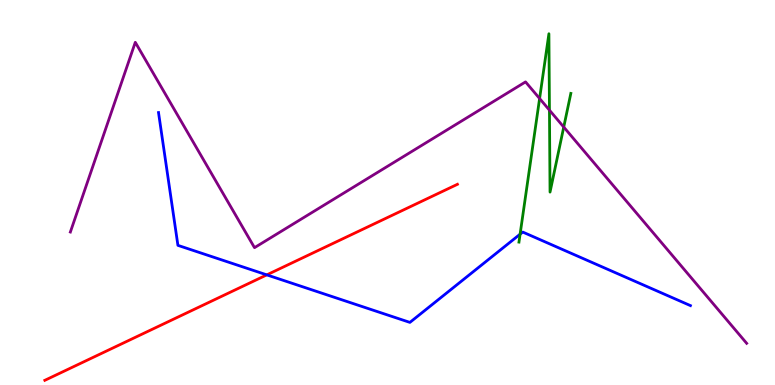[{'lines': ['blue', 'red'], 'intersections': [{'x': 3.44, 'y': 2.86}]}, {'lines': ['green', 'red'], 'intersections': []}, {'lines': ['purple', 'red'], 'intersections': []}, {'lines': ['blue', 'green'], 'intersections': [{'x': 6.71, 'y': 3.92}]}, {'lines': ['blue', 'purple'], 'intersections': []}, {'lines': ['green', 'purple'], 'intersections': [{'x': 6.96, 'y': 7.44}, {'x': 7.09, 'y': 7.14}, {'x': 7.27, 'y': 6.7}]}]